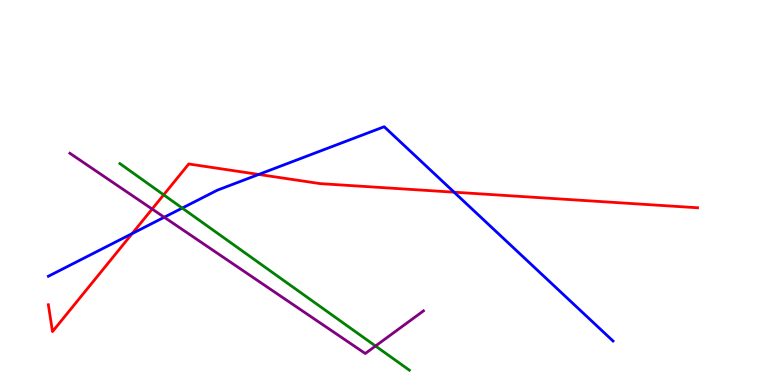[{'lines': ['blue', 'red'], 'intersections': [{'x': 1.71, 'y': 3.93}, {'x': 3.34, 'y': 5.47}, {'x': 5.86, 'y': 5.01}]}, {'lines': ['green', 'red'], 'intersections': [{'x': 2.11, 'y': 4.94}]}, {'lines': ['purple', 'red'], 'intersections': [{'x': 1.96, 'y': 4.57}]}, {'lines': ['blue', 'green'], 'intersections': [{'x': 2.35, 'y': 4.6}]}, {'lines': ['blue', 'purple'], 'intersections': [{'x': 2.12, 'y': 4.36}]}, {'lines': ['green', 'purple'], 'intersections': [{'x': 4.85, 'y': 1.01}]}]